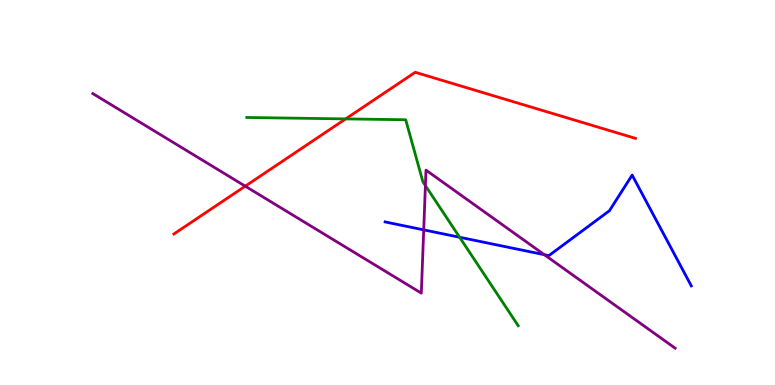[{'lines': ['blue', 'red'], 'intersections': []}, {'lines': ['green', 'red'], 'intersections': [{'x': 4.46, 'y': 6.91}]}, {'lines': ['purple', 'red'], 'intersections': [{'x': 3.16, 'y': 5.16}]}, {'lines': ['blue', 'green'], 'intersections': [{'x': 5.93, 'y': 3.84}]}, {'lines': ['blue', 'purple'], 'intersections': [{'x': 5.47, 'y': 4.03}, {'x': 7.02, 'y': 3.38}]}, {'lines': ['green', 'purple'], 'intersections': [{'x': 5.49, 'y': 5.18}]}]